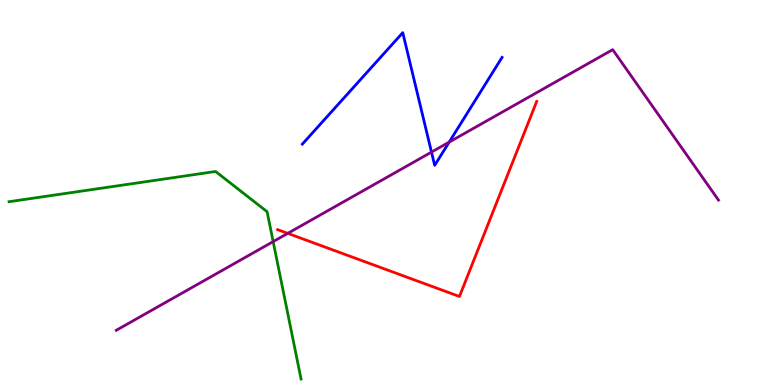[{'lines': ['blue', 'red'], 'intersections': []}, {'lines': ['green', 'red'], 'intersections': []}, {'lines': ['purple', 'red'], 'intersections': [{'x': 3.71, 'y': 3.94}]}, {'lines': ['blue', 'green'], 'intersections': []}, {'lines': ['blue', 'purple'], 'intersections': [{'x': 5.57, 'y': 6.05}, {'x': 5.8, 'y': 6.31}]}, {'lines': ['green', 'purple'], 'intersections': [{'x': 3.52, 'y': 3.72}]}]